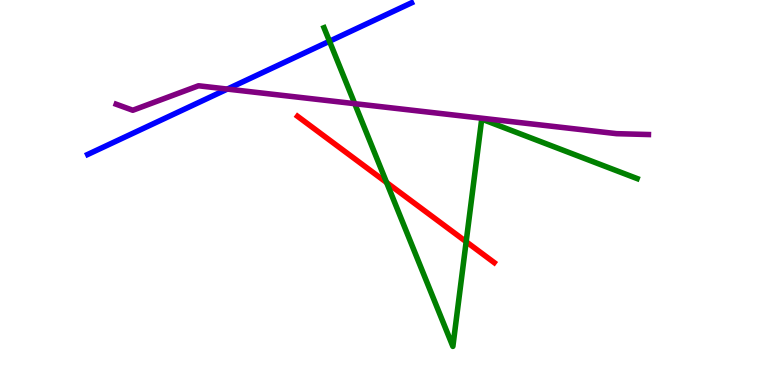[{'lines': ['blue', 'red'], 'intersections': []}, {'lines': ['green', 'red'], 'intersections': [{'x': 4.99, 'y': 5.26}, {'x': 6.01, 'y': 3.72}]}, {'lines': ['purple', 'red'], 'intersections': []}, {'lines': ['blue', 'green'], 'intersections': [{'x': 4.25, 'y': 8.93}]}, {'lines': ['blue', 'purple'], 'intersections': [{'x': 2.93, 'y': 7.69}]}, {'lines': ['green', 'purple'], 'intersections': [{'x': 4.58, 'y': 7.31}]}]